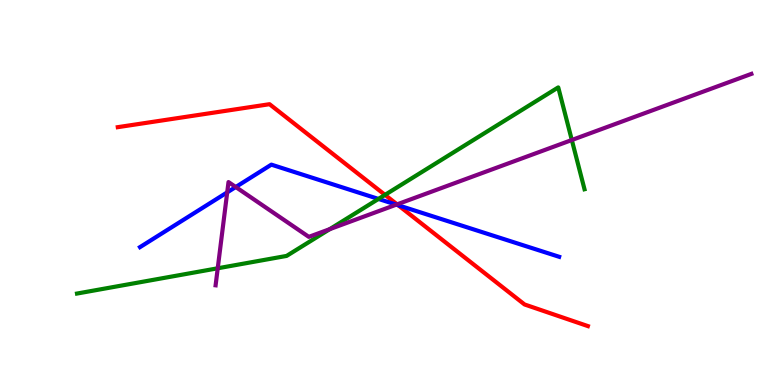[{'lines': ['blue', 'red'], 'intersections': [{'x': 5.14, 'y': 4.67}]}, {'lines': ['green', 'red'], 'intersections': [{'x': 4.97, 'y': 4.94}]}, {'lines': ['purple', 'red'], 'intersections': [{'x': 5.12, 'y': 4.69}]}, {'lines': ['blue', 'green'], 'intersections': [{'x': 4.88, 'y': 4.83}]}, {'lines': ['blue', 'purple'], 'intersections': [{'x': 2.93, 'y': 5.0}, {'x': 3.04, 'y': 5.14}, {'x': 5.11, 'y': 4.68}]}, {'lines': ['green', 'purple'], 'intersections': [{'x': 2.81, 'y': 3.03}, {'x': 4.25, 'y': 4.05}, {'x': 7.38, 'y': 6.36}]}]